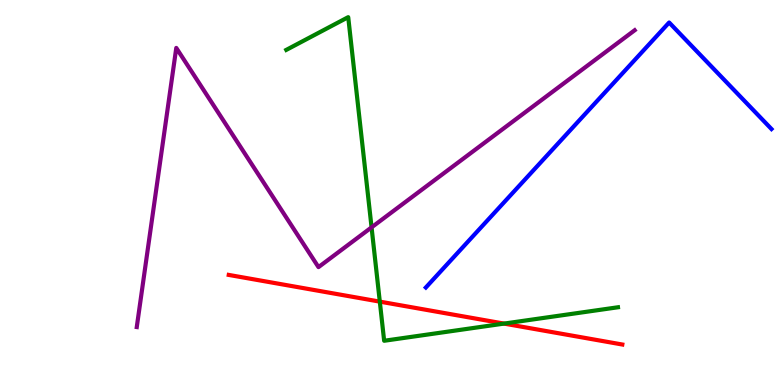[{'lines': ['blue', 'red'], 'intersections': []}, {'lines': ['green', 'red'], 'intersections': [{'x': 4.9, 'y': 2.17}, {'x': 6.5, 'y': 1.59}]}, {'lines': ['purple', 'red'], 'intersections': []}, {'lines': ['blue', 'green'], 'intersections': []}, {'lines': ['blue', 'purple'], 'intersections': []}, {'lines': ['green', 'purple'], 'intersections': [{'x': 4.79, 'y': 4.09}]}]